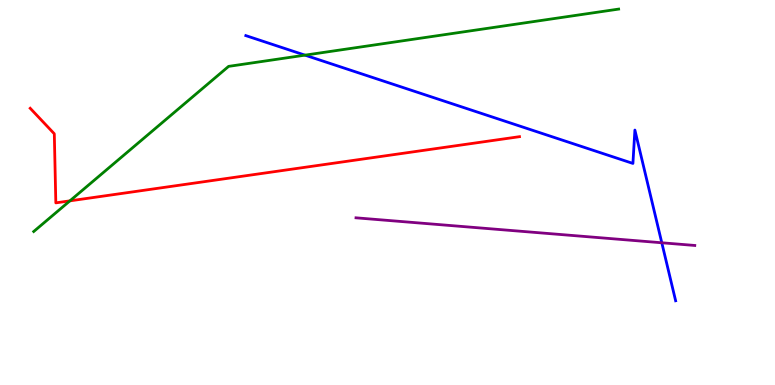[{'lines': ['blue', 'red'], 'intersections': []}, {'lines': ['green', 'red'], 'intersections': [{'x': 0.902, 'y': 4.78}]}, {'lines': ['purple', 'red'], 'intersections': []}, {'lines': ['blue', 'green'], 'intersections': [{'x': 3.94, 'y': 8.57}]}, {'lines': ['blue', 'purple'], 'intersections': [{'x': 8.54, 'y': 3.69}]}, {'lines': ['green', 'purple'], 'intersections': []}]